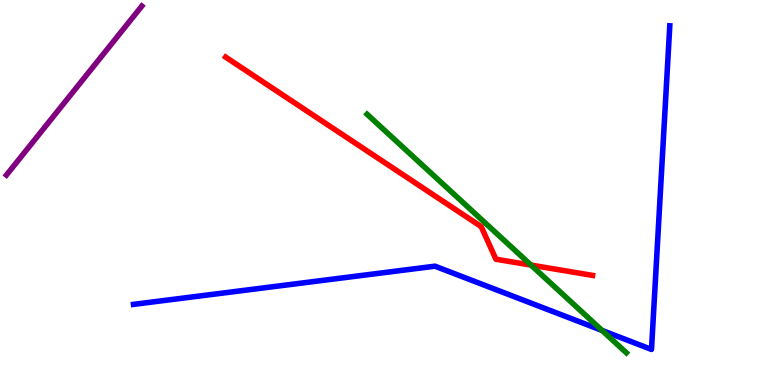[{'lines': ['blue', 'red'], 'intersections': []}, {'lines': ['green', 'red'], 'intersections': [{'x': 6.85, 'y': 3.11}]}, {'lines': ['purple', 'red'], 'intersections': []}, {'lines': ['blue', 'green'], 'intersections': [{'x': 7.77, 'y': 1.42}]}, {'lines': ['blue', 'purple'], 'intersections': []}, {'lines': ['green', 'purple'], 'intersections': []}]